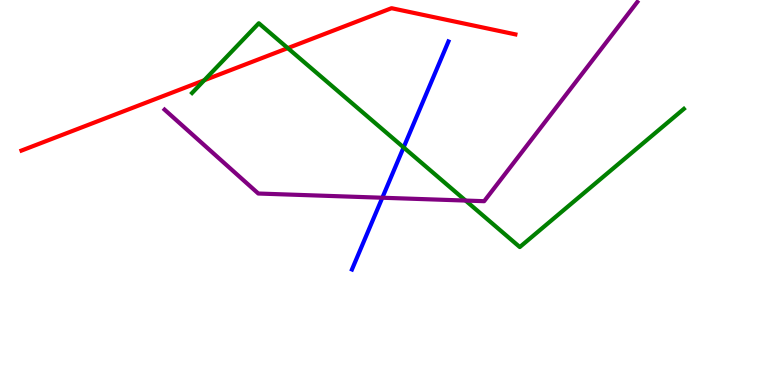[{'lines': ['blue', 'red'], 'intersections': []}, {'lines': ['green', 'red'], 'intersections': [{'x': 2.64, 'y': 7.92}, {'x': 3.71, 'y': 8.75}]}, {'lines': ['purple', 'red'], 'intersections': []}, {'lines': ['blue', 'green'], 'intersections': [{'x': 5.21, 'y': 6.17}]}, {'lines': ['blue', 'purple'], 'intersections': [{'x': 4.93, 'y': 4.86}]}, {'lines': ['green', 'purple'], 'intersections': [{'x': 6.01, 'y': 4.79}]}]